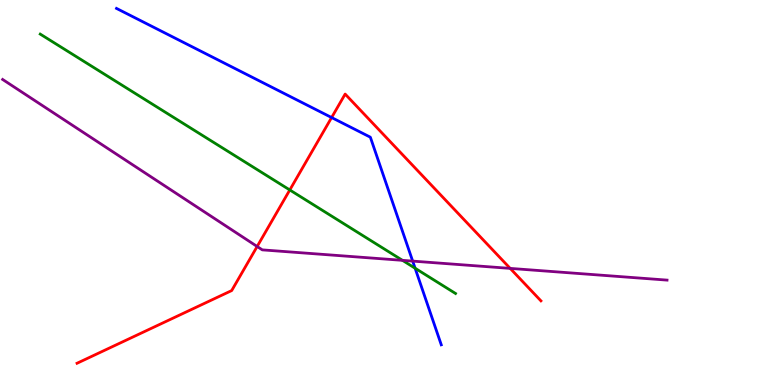[{'lines': ['blue', 'red'], 'intersections': [{'x': 4.28, 'y': 6.95}]}, {'lines': ['green', 'red'], 'intersections': [{'x': 3.74, 'y': 5.07}]}, {'lines': ['purple', 'red'], 'intersections': [{'x': 3.32, 'y': 3.6}, {'x': 6.58, 'y': 3.03}]}, {'lines': ['blue', 'green'], 'intersections': [{'x': 5.36, 'y': 3.03}]}, {'lines': ['blue', 'purple'], 'intersections': [{'x': 5.32, 'y': 3.22}]}, {'lines': ['green', 'purple'], 'intersections': [{'x': 5.19, 'y': 3.24}]}]